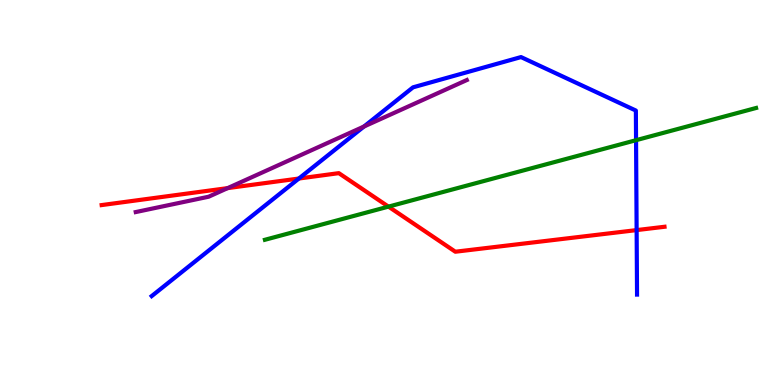[{'lines': ['blue', 'red'], 'intersections': [{'x': 3.86, 'y': 5.36}, {'x': 8.21, 'y': 4.02}]}, {'lines': ['green', 'red'], 'intersections': [{'x': 5.01, 'y': 4.63}]}, {'lines': ['purple', 'red'], 'intersections': [{'x': 2.94, 'y': 5.11}]}, {'lines': ['blue', 'green'], 'intersections': [{'x': 8.21, 'y': 6.36}]}, {'lines': ['blue', 'purple'], 'intersections': [{'x': 4.7, 'y': 6.71}]}, {'lines': ['green', 'purple'], 'intersections': []}]